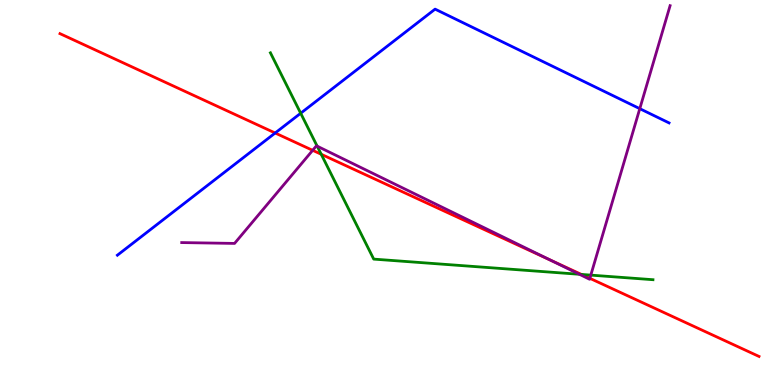[{'lines': ['blue', 'red'], 'intersections': [{'x': 3.55, 'y': 6.55}]}, {'lines': ['green', 'red'], 'intersections': [{'x': 4.14, 'y': 5.99}, {'x': 7.5, 'y': 2.87}]}, {'lines': ['purple', 'red'], 'intersections': [{'x': 4.03, 'y': 6.1}, {'x': 7.1, 'y': 3.25}, {'x': 7.61, 'y': 2.77}]}, {'lines': ['blue', 'green'], 'intersections': [{'x': 3.88, 'y': 7.06}]}, {'lines': ['blue', 'purple'], 'intersections': [{'x': 8.26, 'y': 7.18}]}, {'lines': ['green', 'purple'], 'intersections': [{'x': 4.09, 'y': 6.2}, {'x': 7.48, 'y': 2.88}, {'x': 7.62, 'y': 2.85}]}]